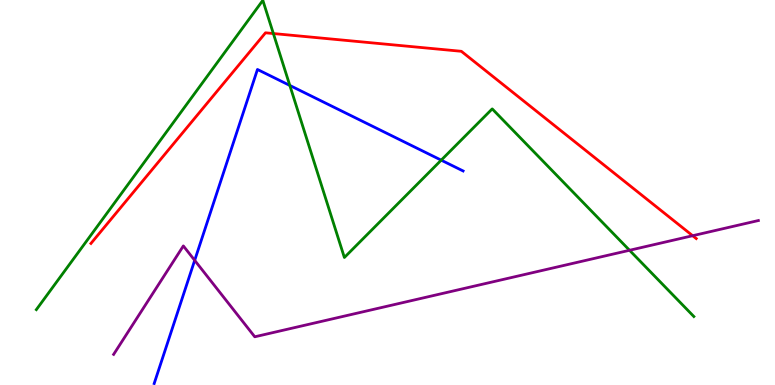[{'lines': ['blue', 'red'], 'intersections': []}, {'lines': ['green', 'red'], 'intersections': [{'x': 3.53, 'y': 9.13}]}, {'lines': ['purple', 'red'], 'intersections': [{'x': 8.94, 'y': 3.88}]}, {'lines': ['blue', 'green'], 'intersections': [{'x': 3.74, 'y': 7.78}, {'x': 5.69, 'y': 5.84}]}, {'lines': ['blue', 'purple'], 'intersections': [{'x': 2.51, 'y': 3.24}]}, {'lines': ['green', 'purple'], 'intersections': [{'x': 8.12, 'y': 3.5}]}]